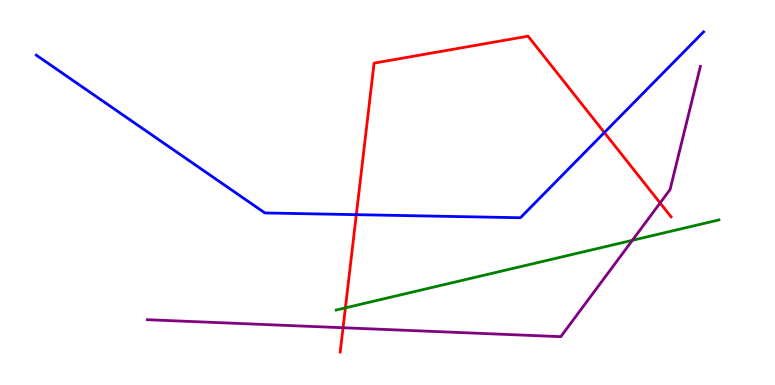[{'lines': ['blue', 'red'], 'intersections': [{'x': 4.6, 'y': 4.42}, {'x': 7.8, 'y': 6.56}]}, {'lines': ['green', 'red'], 'intersections': [{'x': 4.46, 'y': 2.0}]}, {'lines': ['purple', 'red'], 'intersections': [{'x': 4.43, 'y': 1.49}, {'x': 8.52, 'y': 4.73}]}, {'lines': ['blue', 'green'], 'intersections': []}, {'lines': ['blue', 'purple'], 'intersections': []}, {'lines': ['green', 'purple'], 'intersections': [{'x': 8.16, 'y': 3.76}]}]